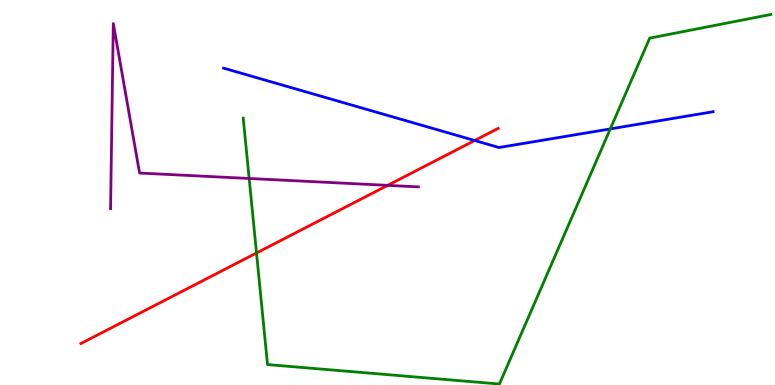[{'lines': ['blue', 'red'], 'intersections': [{'x': 6.12, 'y': 6.35}]}, {'lines': ['green', 'red'], 'intersections': [{'x': 3.31, 'y': 3.43}]}, {'lines': ['purple', 'red'], 'intersections': [{'x': 5.0, 'y': 5.19}]}, {'lines': ['blue', 'green'], 'intersections': [{'x': 7.87, 'y': 6.65}]}, {'lines': ['blue', 'purple'], 'intersections': []}, {'lines': ['green', 'purple'], 'intersections': [{'x': 3.22, 'y': 5.36}]}]